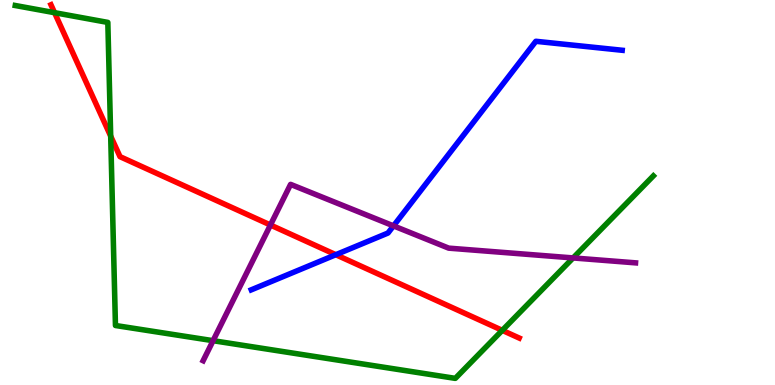[{'lines': ['blue', 'red'], 'intersections': [{'x': 4.33, 'y': 3.38}]}, {'lines': ['green', 'red'], 'intersections': [{'x': 0.704, 'y': 9.67}, {'x': 1.43, 'y': 6.46}, {'x': 6.48, 'y': 1.42}]}, {'lines': ['purple', 'red'], 'intersections': [{'x': 3.49, 'y': 4.16}]}, {'lines': ['blue', 'green'], 'intersections': []}, {'lines': ['blue', 'purple'], 'intersections': [{'x': 5.08, 'y': 4.13}]}, {'lines': ['green', 'purple'], 'intersections': [{'x': 2.75, 'y': 1.15}, {'x': 7.39, 'y': 3.3}]}]